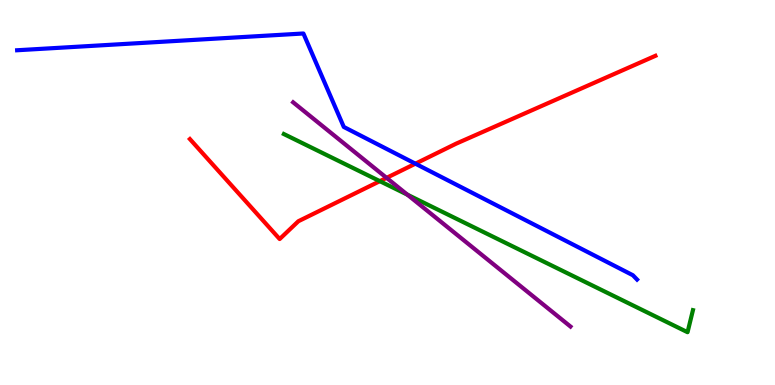[{'lines': ['blue', 'red'], 'intersections': [{'x': 5.36, 'y': 5.75}]}, {'lines': ['green', 'red'], 'intersections': [{'x': 4.9, 'y': 5.29}]}, {'lines': ['purple', 'red'], 'intersections': [{'x': 4.99, 'y': 5.38}]}, {'lines': ['blue', 'green'], 'intersections': []}, {'lines': ['blue', 'purple'], 'intersections': []}, {'lines': ['green', 'purple'], 'intersections': [{'x': 5.26, 'y': 4.94}]}]